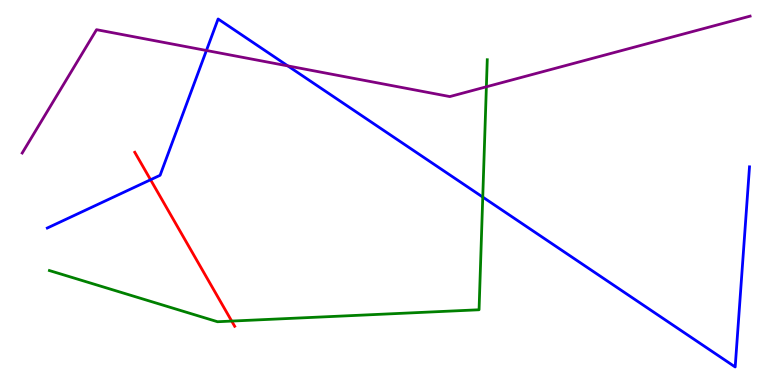[{'lines': ['blue', 'red'], 'intersections': [{'x': 1.94, 'y': 5.33}]}, {'lines': ['green', 'red'], 'intersections': [{'x': 2.99, 'y': 1.66}]}, {'lines': ['purple', 'red'], 'intersections': []}, {'lines': ['blue', 'green'], 'intersections': [{'x': 6.23, 'y': 4.88}]}, {'lines': ['blue', 'purple'], 'intersections': [{'x': 2.66, 'y': 8.69}, {'x': 3.71, 'y': 8.29}]}, {'lines': ['green', 'purple'], 'intersections': [{'x': 6.28, 'y': 7.75}]}]